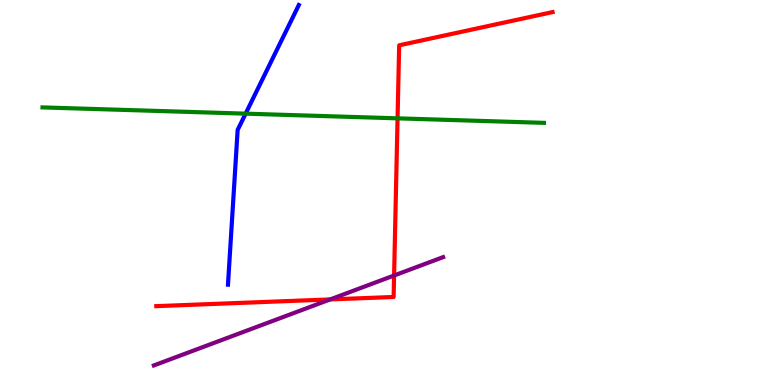[{'lines': ['blue', 'red'], 'intersections': []}, {'lines': ['green', 'red'], 'intersections': [{'x': 5.13, 'y': 6.93}]}, {'lines': ['purple', 'red'], 'intersections': [{'x': 4.26, 'y': 2.22}, {'x': 5.09, 'y': 2.84}]}, {'lines': ['blue', 'green'], 'intersections': [{'x': 3.17, 'y': 7.05}]}, {'lines': ['blue', 'purple'], 'intersections': []}, {'lines': ['green', 'purple'], 'intersections': []}]